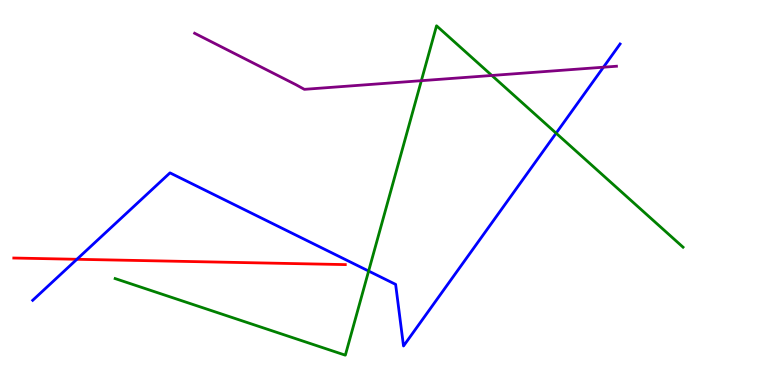[{'lines': ['blue', 'red'], 'intersections': [{'x': 0.992, 'y': 3.27}]}, {'lines': ['green', 'red'], 'intersections': []}, {'lines': ['purple', 'red'], 'intersections': []}, {'lines': ['blue', 'green'], 'intersections': [{'x': 4.76, 'y': 2.96}, {'x': 7.18, 'y': 6.54}]}, {'lines': ['blue', 'purple'], 'intersections': [{'x': 7.79, 'y': 8.25}]}, {'lines': ['green', 'purple'], 'intersections': [{'x': 5.44, 'y': 7.9}, {'x': 6.35, 'y': 8.04}]}]